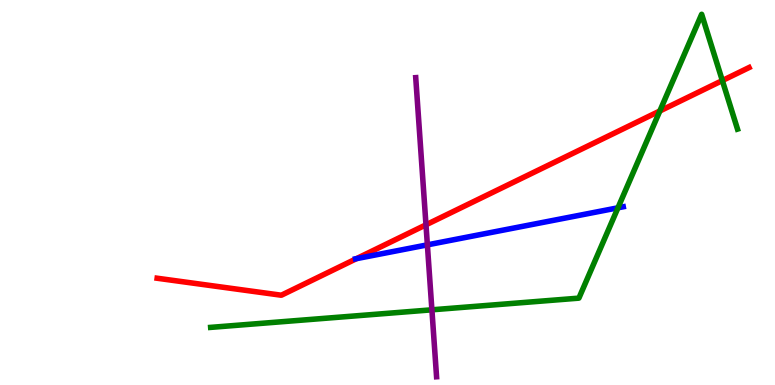[{'lines': ['blue', 'red'], 'intersections': [{'x': 4.6, 'y': 3.28}]}, {'lines': ['green', 'red'], 'intersections': [{'x': 8.51, 'y': 7.12}, {'x': 9.32, 'y': 7.91}]}, {'lines': ['purple', 'red'], 'intersections': [{'x': 5.5, 'y': 4.16}]}, {'lines': ['blue', 'green'], 'intersections': [{'x': 7.97, 'y': 4.6}]}, {'lines': ['blue', 'purple'], 'intersections': [{'x': 5.51, 'y': 3.64}]}, {'lines': ['green', 'purple'], 'intersections': [{'x': 5.57, 'y': 1.95}]}]